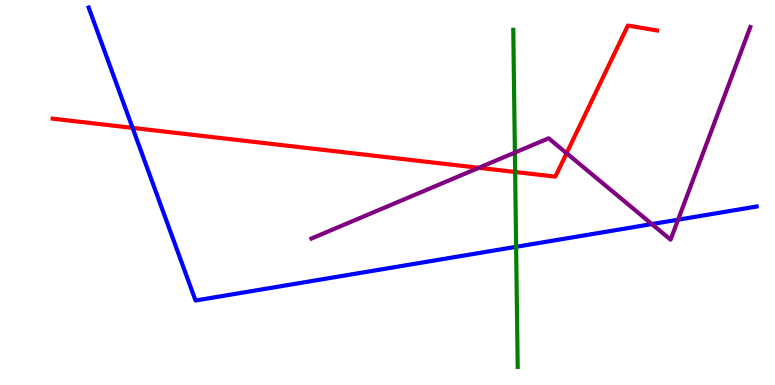[{'lines': ['blue', 'red'], 'intersections': [{'x': 1.71, 'y': 6.68}]}, {'lines': ['green', 'red'], 'intersections': [{'x': 6.65, 'y': 5.53}]}, {'lines': ['purple', 'red'], 'intersections': [{'x': 6.18, 'y': 5.64}, {'x': 7.31, 'y': 6.02}]}, {'lines': ['blue', 'green'], 'intersections': [{'x': 6.66, 'y': 3.59}]}, {'lines': ['blue', 'purple'], 'intersections': [{'x': 8.41, 'y': 4.18}, {'x': 8.75, 'y': 4.29}]}, {'lines': ['green', 'purple'], 'intersections': [{'x': 6.64, 'y': 6.04}]}]